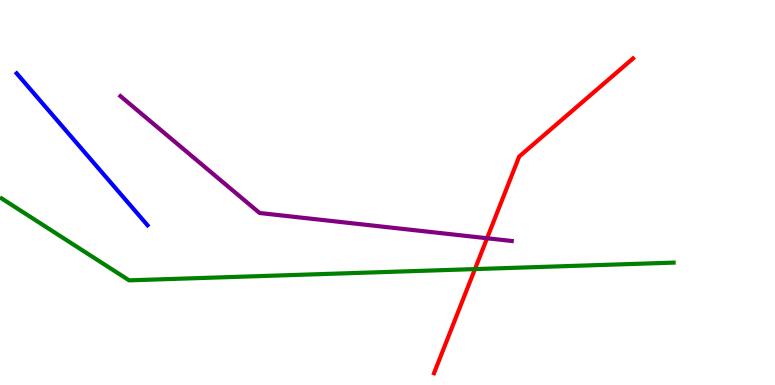[{'lines': ['blue', 'red'], 'intersections': []}, {'lines': ['green', 'red'], 'intersections': [{'x': 6.13, 'y': 3.01}]}, {'lines': ['purple', 'red'], 'intersections': [{'x': 6.28, 'y': 3.81}]}, {'lines': ['blue', 'green'], 'intersections': []}, {'lines': ['blue', 'purple'], 'intersections': []}, {'lines': ['green', 'purple'], 'intersections': []}]